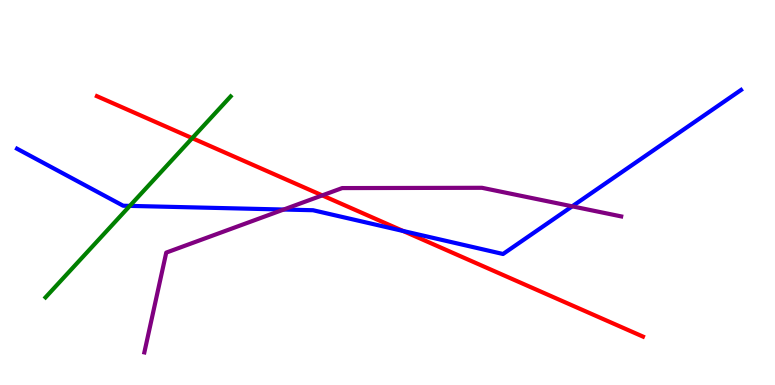[{'lines': ['blue', 'red'], 'intersections': [{'x': 5.2, 'y': 4.0}]}, {'lines': ['green', 'red'], 'intersections': [{'x': 2.48, 'y': 6.41}]}, {'lines': ['purple', 'red'], 'intersections': [{'x': 4.16, 'y': 4.93}]}, {'lines': ['blue', 'green'], 'intersections': [{'x': 1.68, 'y': 4.65}]}, {'lines': ['blue', 'purple'], 'intersections': [{'x': 3.66, 'y': 4.56}, {'x': 7.38, 'y': 4.64}]}, {'lines': ['green', 'purple'], 'intersections': []}]